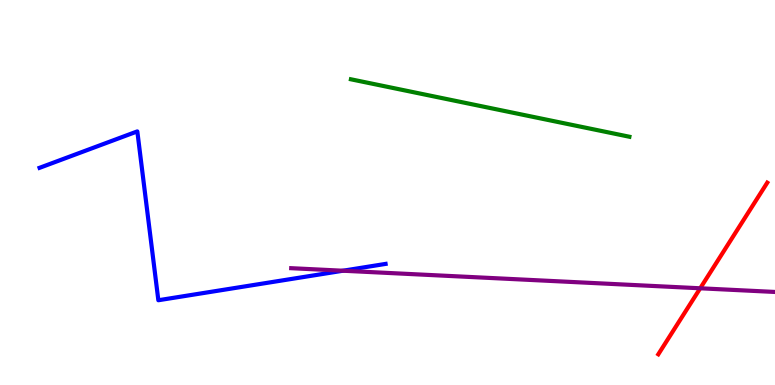[{'lines': ['blue', 'red'], 'intersections': []}, {'lines': ['green', 'red'], 'intersections': []}, {'lines': ['purple', 'red'], 'intersections': [{'x': 9.03, 'y': 2.51}]}, {'lines': ['blue', 'green'], 'intersections': []}, {'lines': ['blue', 'purple'], 'intersections': [{'x': 4.42, 'y': 2.97}]}, {'lines': ['green', 'purple'], 'intersections': []}]